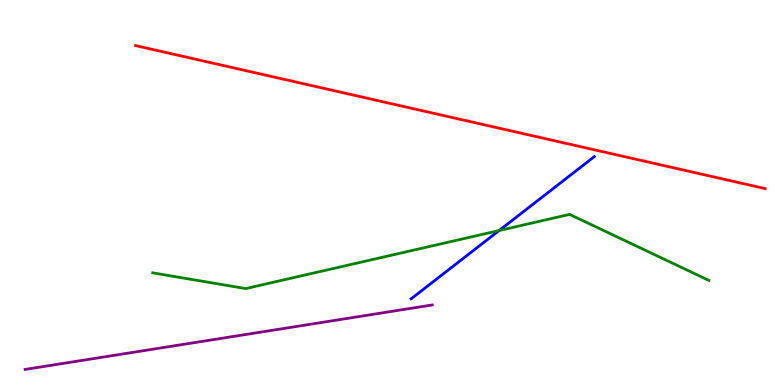[{'lines': ['blue', 'red'], 'intersections': []}, {'lines': ['green', 'red'], 'intersections': []}, {'lines': ['purple', 'red'], 'intersections': []}, {'lines': ['blue', 'green'], 'intersections': [{'x': 6.44, 'y': 4.01}]}, {'lines': ['blue', 'purple'], 'intersections': []}, {'lines': ['green', 'purple'], 'intersections': []}]